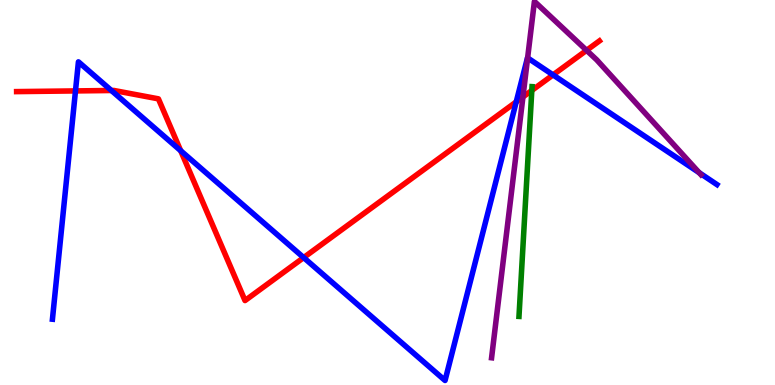[{'lines': ['blue', 'red'], 'intersections': [{'x': 0.974, 'y': 7.64}, {'x': 1.44, 'y': 7.65}, {'x': 2.33, 'y': 6.09}, {'x': 3.92, 'y': 3.31}, {'x': 6.66, 'y': 7.35}, {'x': 7.14, 'y': 8.05}]}, {'lines': ['green', 'red'], 'intersections': [{'x': 6.86, 'y': 7.65}]}, {'lines': ['purple', 'red'], 'intersections': [{'x': 6.75, 'y': 7.48}, {'x': 7.57, 'y': 8.69}]}, {'lines': ['blue', 'green'], 'intersections': []}, {'lines': ['blue', 'purple'], 'intersections': [{'x': 6.81, 'y': 8.5}, {'x': 9.02, 'y': 5.51}]}, {'lines': ['green', 'purple'], 'intersections': []}]